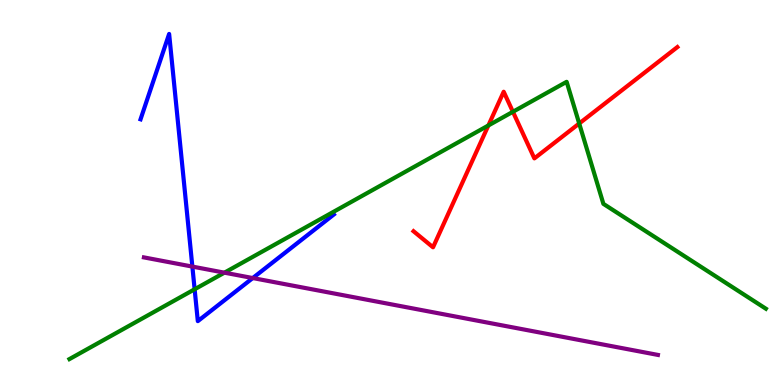[{'lines': ['blue', 'red'], 'intersections': []}, {'lines': ['green', 'red'], 'intersections': [{'x': 6.3, 'y': 6.74}, {'x': 6.62, 'y': 7.1}, {'x': 7.47, 'y': 6.79}]}, {'lines': ['purple', 'red'], 'intersections': []}, {'lines': ['blue', 'green'], 'intersections': [{'x': 2.51, 'y': 2.49}]}, {'lines': ['blue', 'purple'], 'intersections': [{'x': 2.48, 'y': 3.08}, {'x': 3.26, 'y': 2.78}]}, {'lines': ['green', 'purple'], 'intersections': [{'x': 2.9, 'y': 2.92}]}]